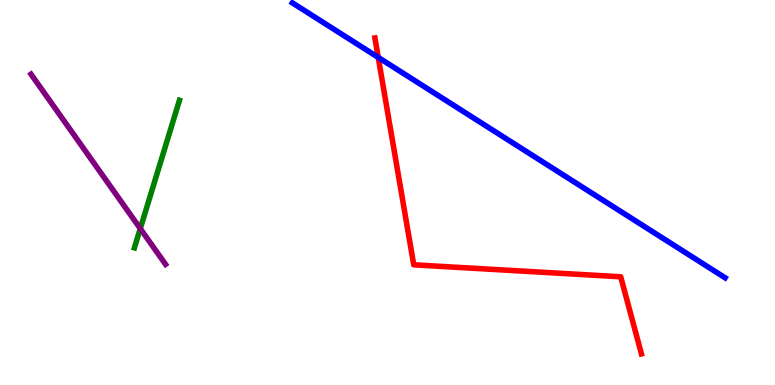[{'lines': ['blue', 'red'], 'intersections': [{'x': 4.88, 'y': 8.51}]}, {'lines': ['green', 'red'], 'intersections': []}, {'lines': ['purple', 'red'], 'intersections': []}, {'lines': ['blue', 'green'], 'intersections': []}, {'lines': ['blue', 'purple'], 'intersections': []}, {'lines': ['green', 'purple'], 'intersections': [{'x': 1.81, 'y': 4.06}]}]